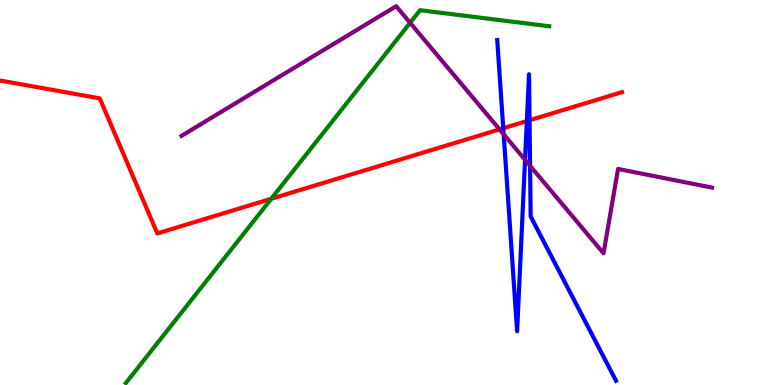[{'lines': ['blue', 'red'], 'intersections': [{'x': 6.49, 'y': 6.67}, {'x': 6.8, 'y': 6.86}, {'x': 6.83, 'y': 6.88}]}, {'lines': ['green', 'red'], 'intersections': [{'x': 3.5, 'y': 4.84}]}, {'lines': ['purple', 'red'], 'intersections': [{'x': 6.45, 'y': 6.64}]}, {'lines': ['blue', 'green'], 'intersections': []}, {'lines': ['blue', 'purple'], 'intersections': [{'x': 6.5, 'y': 6.51}, {'x': 6.77, 'y': 5.85}, {'x': 6.84, 'y': 5.69}]}, {'lines': ['green', 'purple'], 'intersections': [{'x': 5.29, 'y': 9.41}]}]